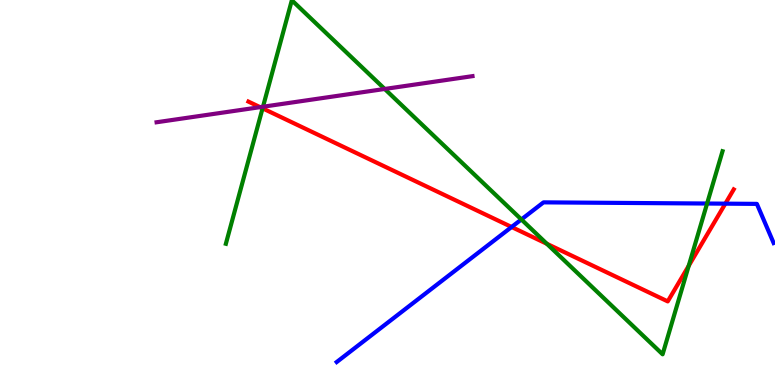[{'lines': ['blue', 'red'], 'intersections': [{'x': 6.6, 'y': 4.1}, {'x': 9.36, 'y': 4.71}]}, {'lines': ['green', 'red'], 'intersections': [{'x': 3.39, 'y': 7.19}, {'x': 7.06, 'y': 3.67}, {'x': 8.89, 'y': 3.1}]}, {'lines': ['purple', 'red'], 'intersections': [{'x': 3.36, 'y': 7.22}]}, {'lines': ['blue', 'green'], 'intersections': [{'x': 6.73, 'y': 4.3}, {'x': 9.12, 'y': 4.71}]}, {'lines': ['blue', 'purple'], 'intersections': []}, {'lines': ['green', 'purple'], 'intersections': [{'x': 3.39, 'y': 7.23}, {'x': 4.96, 'y': 7.69}]}]